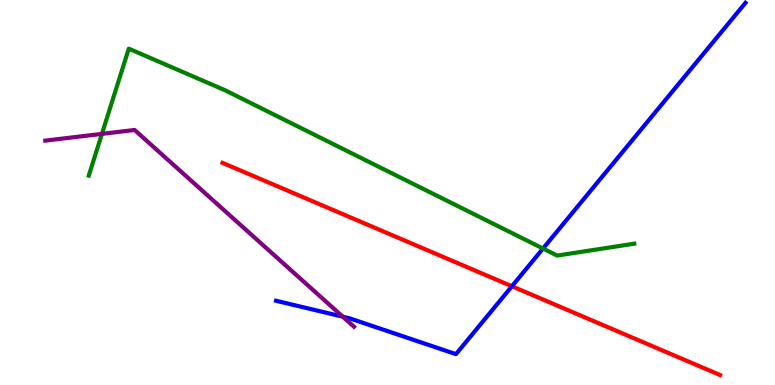[{'lines': ['blue', 'red'], 'intersections': [{'x': 6.61, 'y': 2.56}]}, {'lines': ['green', 'red'], 'intersections': []}, {'lines': ['purple', 'red'], 'intersections': []}, {'lines': ['blue', 'green'], 'intersections': [{'x': 7.01, 'y': 3.54}]}, {'lines': ['blue', 'purple'], 'intersections': [{'x': 4.42, 'y': 1.77}]}, {'lines': ['green', 'purple'], 'intersections': [{'x': 1.32, 'y': 6.52}]}]